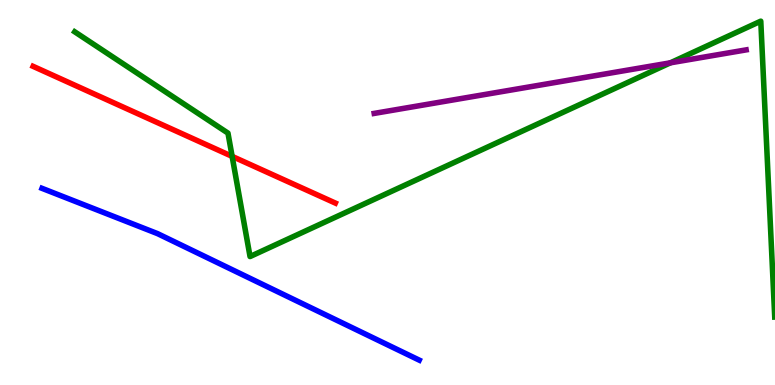[{'lines': ['blue', 'red'], 'intersections': []}, {'lines': ['green', 'red'], 'intersections': [{'x': 3.0, 'y': 5.94}]}, {'lines': ['purple', 'red'], 'intersections': []}, {'lines': ['blue', 'green'], 'intersections': []}, {'lines': ['blue', 'purple'], 'intersections': []}, {'lines': ['green', 'purple'], 'intersections': [{'x': 8.65, 'y': 8.37}]}]